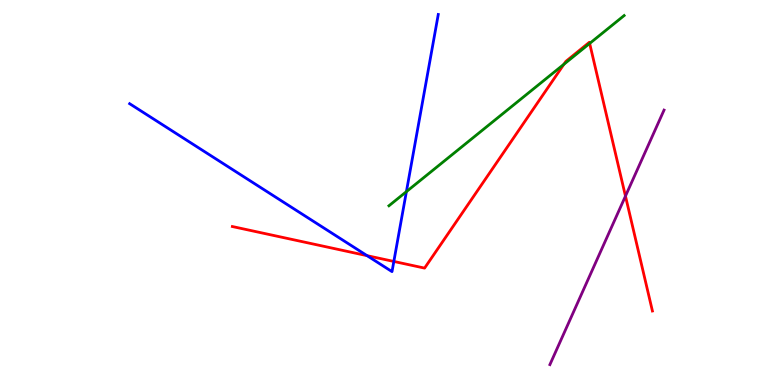[{'lines': ['blue', 'red'], 'intersections': [{'x': 4.74, 'y': 3.36}, {'x': 5.08, 'y': 3.21}]}, {'lines': ['green', 'red'], 'intersections': [{'x': 7.28, 'y': 8.33}, {'x': 7.61, 'y': 8.87}]}, {'lines': ['purple', 'red'], 'intersections': [{'x': 8.07, 'y': 4.91}]}, {'lines': ['blue', 'green'], 'intersections': [{'x': 5.24, 'y': 5.02}]}, {'lines': ['blue', 'purple'], 'intersections': []}, {'lines': ['green', 'purple'], 'intersections': []}]